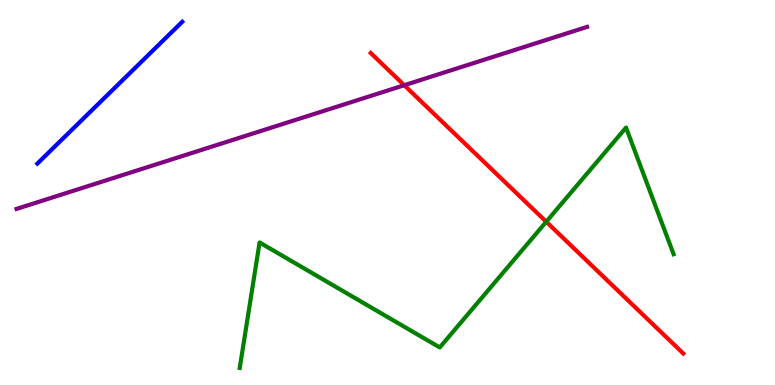[{'lines': ['blue', 'red'], 'intersections': []}, {'lines': ['green', 'red'], 'intersections': [{'x': 7.05, 'y': 4.24}]}, {'lines': ['purple', 'red'], 'intersections': [{'x': 5.22, 'y': 7.79}]}, {'lines': ['blue', 'green'], 'intersections': []}, {'lines': ['blue', 'purple'], 'intersections': []}, {'lines': ['green', 'purple'], 'intersections': []}]